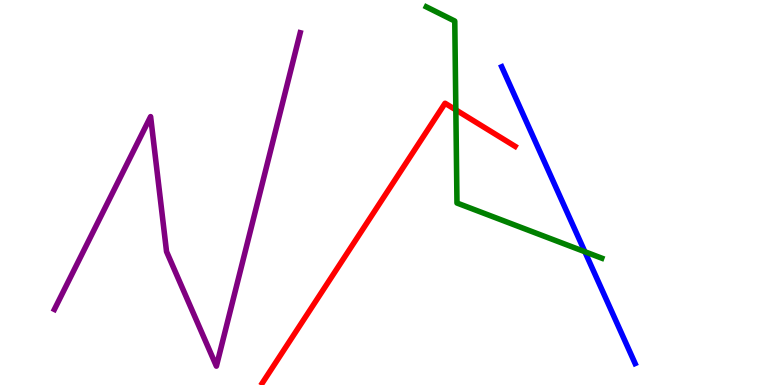[{'lines': ['blue', 'red'], 'intersections': []}, {'lines': ['green', 'red'], 'intersections': [{'x': 5.88, 'y': 7.15}]}, {'lines': ['purple', 'red'], 'intersections': []}, {'lines': ['blue', 'green'], 'intersections': [{'x': 7.55, 'y': 3.46}]}, {'lines': ['blue', 'purple'], 'intersections': []}, {'lines': ['green', 'purple'], 'intersections': []}]